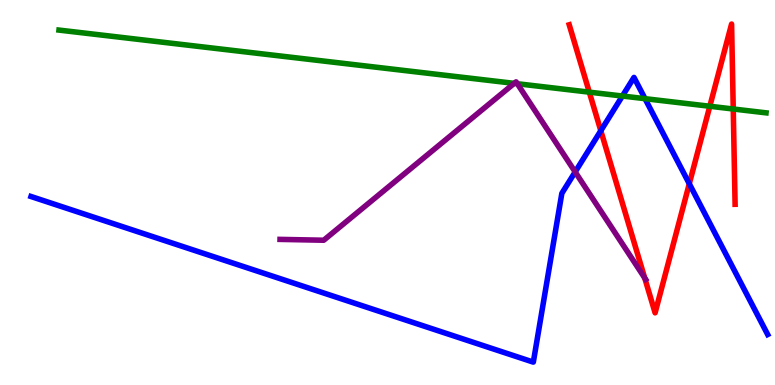[{'lines': ['blue', 'red'], 'intersections': [{'x': 7.75, 'y': 6.6}, {'x': 8.89, 'y': 5.23}]}, {'lines': ['green', 'red'], 'intersections': [{'x': 7.6, 'y': 7.61}, {'x': 9.16, 'y': 7.24}, {'x': 9.46, 'y': 7.17}]}, {'lines': ['purple', 'red'], 'intersections': [{'x': 8.32, 'y': 2.78}]}, {'lines': ['blue', 'green'], 'intersections': [{'x': 8.03, 'y': 7.51}, {'x': 8.32, 'y': 7.44}]}, {'lines': ['blue', 'purple'], 'intersections': [{'x': 7.42, 'y': 5.53}]}, {'lines': ['green', 'purple'], 'intersections': [{'x': 6.64, 'y': 7.83}, {'x': 6.68, 'y': 7.83}]}]